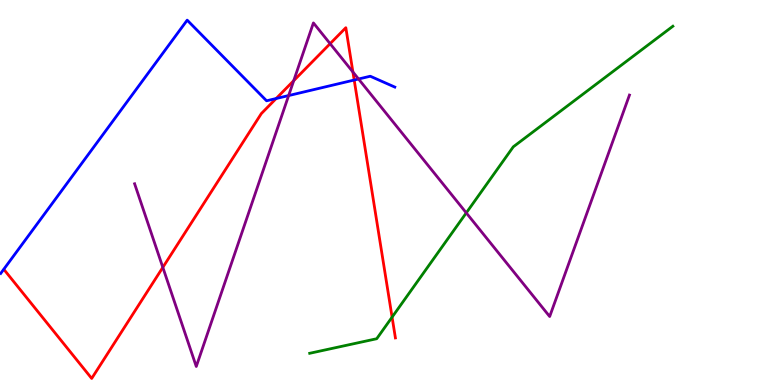[{'lines': ['blue', 'red'], 'intersections': [{'x': 3.56, 'y': 7.44}, {'x': 4.57, 'y': 7.92}]}, {'lines': ['green', 'red'], 'intersections': [{'x': 5.06, 'y': 1.76}]}, {'lines': ['purple', 'red'], 'intersections': [{'x': 2.1, 'y': 3.06}, {'x': 3.79, 'y': 7.9}, {'x': 4.26, 'y': 8.87}, {'x': 4.55, 'y': 8.13}]}, {'lines': ['blue', 'green'], 'intersections': []}, {'lines': ['blue', 'purple'], 'intersections': [{'x': 3.72, 'y': 7.52}, {'x': 4.63, 'y': 7.95}]}, {'lines': ['green', 'purple'], 'intersections': [{'x': 6.02, 'y': 4.47}]}]